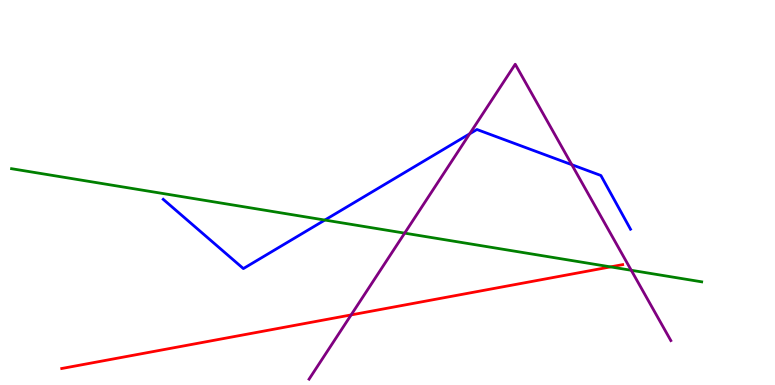[{'lines': ['blue', 'red'], 'intersections': []}, {'lines': ['green', 'red'], 'intersections': [{'x': 7.88, 'y': 3.07}]}, {'lines': ['purple', 'red'], 'intersections': [{'x': 4.53, 'y': 1.82}]}, {'lines': ['blue', 'green'], 'intersections': [{'x': 4.19, 'y': 4.28}]}, {'lines': ['blue', 'purple'], 'intersections': [{'x': 6.06, 'y': 6.52}, {'x': 7.38, 'y': 5.72}]}, {'lines': ['green', 'purple'], 'intersections': [{'x': 5.22, 'y': 3.94}, {'x': 8.15, 'y': 2.98}]}]